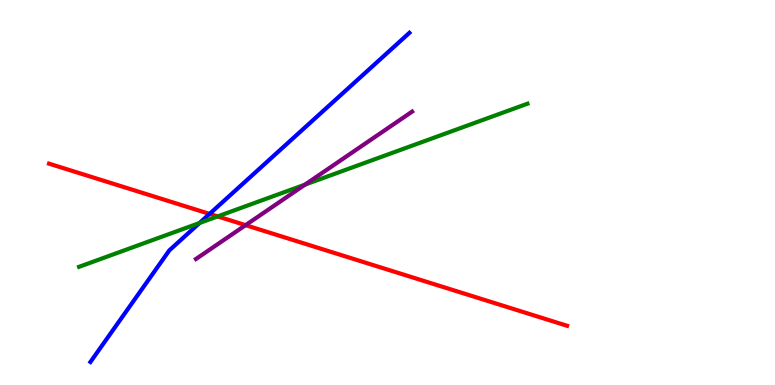[{'lines': ['blue', 'red'], 'intersections': [{'x': 2.7, 'y': 4.44}]}, {'lines': ['green', 'red'], 'intersections': [{'x': 2.81, 'y': 4.38}]}, {'lines': ['purple', 'red'], 'intersections': [{'x': 3.17, 'y': 4.15}]}, {'lines': ['blue', 'green'], 'intersections': [{'x': 2.57, 'y': 4.21}]}, {'lines': ['blue', 'purple'], 'intersections': []}, {'lines': ['green', 'purple'], 'intersections': [{'x': 3.94, 'y': 5.2}]}]